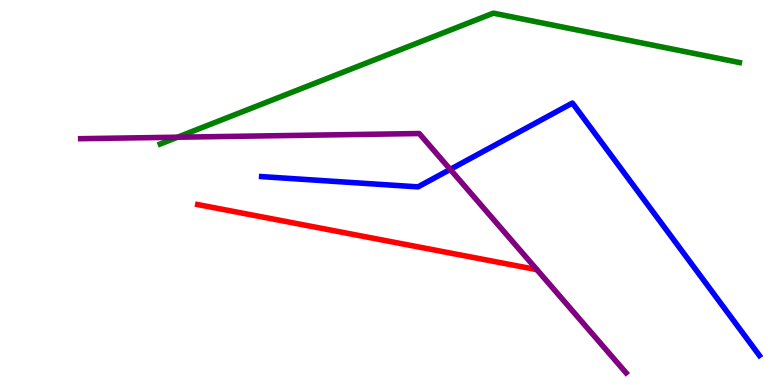[{'lines': ['blue', 'red'], 'intersections': []}, {'lines': ['green', 'red'], 'intersections': []}, {'lines': ['purple', 'red'], 'intersections': []}, {'lines': ['blue', 'green'], 'intersections': []}, {'lines': ['blue', 'purple'], 'intersections': [{'x': 5.81, 'y': 5.6}]}, {'lines': ['green', 'purple'], 'intersections': [{'x': 2.29, 'y': 6.44}]}]